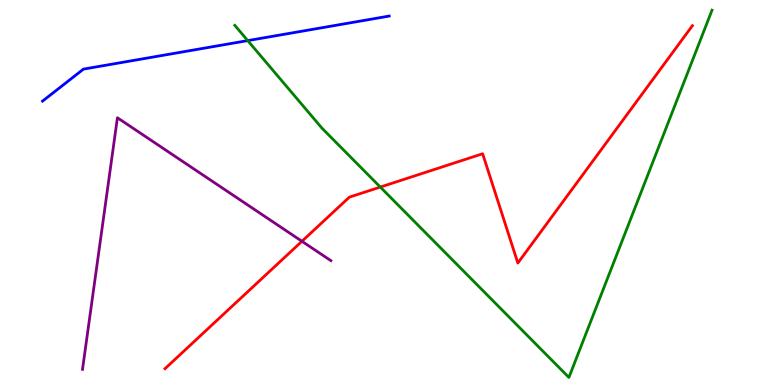[{'lines': ['blue', 'red'], 'intersections': []}, {'lines': ['green', 'red'], 'intersections': [{'x': 4.91, 'y': 5.14}]}, {'lines': ['purple', 'red'], 'intersections': [{'x': 3.9, 'y': 3.73}]}, {'lines': ['blue', 'green'], 'intersections': [{'x': 3.2, 'y': 8.95}]}, {'lines': ['blue', 'purple'], 'intersections': []}, {'lines': ['green', 'purple'], 'intersections': []}]